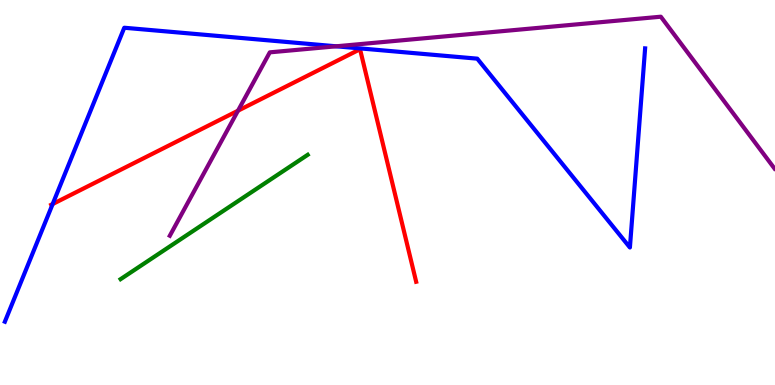[{'lines': ['blue', 'red'], 'intersections': [{'x': 0.68, 'y': 4.7}]}, {'lines': ['green', 'red'], 'intersections': []}, {'lines': ['purple', 'red'], 'intersections': [{'x': 3.07, 'y': 7.12}]}, {'lines': ['blue', 'green'], 'intersections': []}, {'lines': ['blue', 'purple'], 'intersections': [{'x': 4.34, 'y': 8.8}]}, {'lines': ['green', 'purple'], 'intersections': []}]